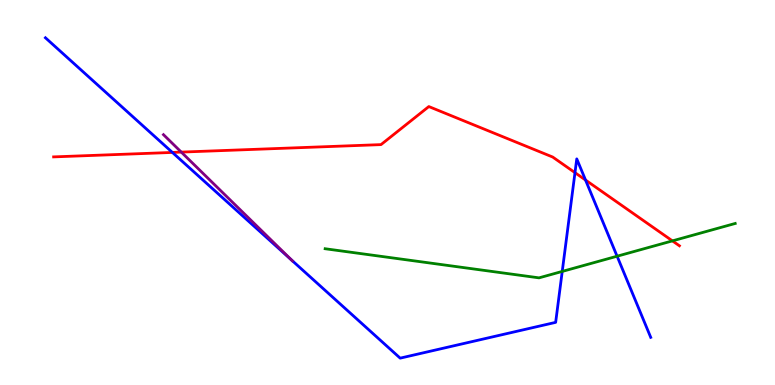[{'lines': ['blue', 'red'], 'intersections': [{'x': 2.22, 'y': 6.04}, {'x': 7.42, 'y': 5.52}, {'x': 7.56, 'y': 5.32}]}, {'lines': ['green', 'red'], 'intersections': [{'x': 8.68, 'y': 3.74}]}, {'lines': ['purple', 'red'], 'intersections': [{'x': 2.34, 'y': 6.05}]}, {'lines': ['blue', 'green'], 'intersections': [{'x': 7.25, 'y': 2.95}, {'x': 7.96, 'y': 3.35}]}, {'lines': ['blue', 'purple'], 'intersections': [{'x': 3.76, 'y': 3.24}]}, {'lines': ['green', 'purple'], 'intersections': []}]